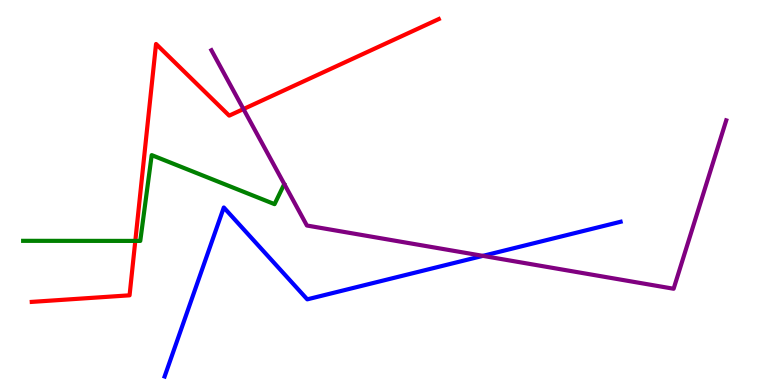[{'lines': ['blue', 'red'], 'intersections': []}, {'lines': ['green', 'red'], 'intersections': [{'x': 1.75, 'y': 3.74}]}, {'lines': ['purple', 'red'], 'intersections': [{'x': 3.14, 'y': 7.17}]}, {'lines': ['blue', 'green'], 'intersections': []}, {'lines': ['blue', 'purple'], 'intersections': [{'x': 6.23, 'y': 3.35}]}, {'lines': ['green', 'purple'], 'intersections': []}]